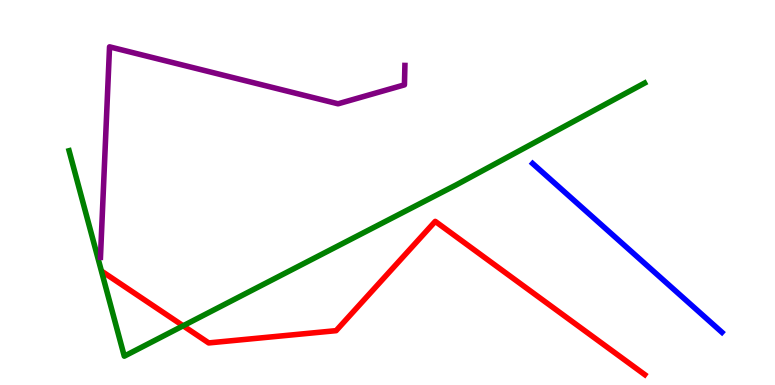[{'lines': ['blue', 'red'], 'intersections': []}, {'lines': ['green', 'red'], 'intersections': [{'x': 2.36, 'y': 1.54}]}, {'lines': ['purple', 'red'], 'intersections': []}, {'lines': ['blue', 'green'], 'intersections': []}, {'lines': ['blue', 'purple'], 'intersections': []}, {'lines': ['green', 'purple'], 'intersections': []}]